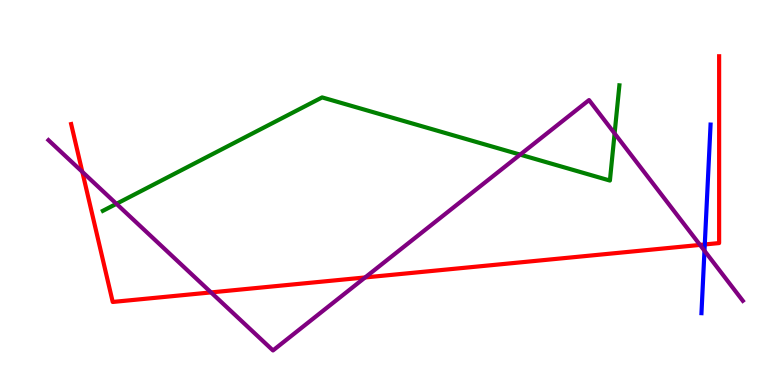[{'lines': ['blue', 'red'], 'intersections': [{'x': 9.09, 'y': 3.65}]}, {'lines': ['green', 'red'], 'intersections': []}, {'lines': ['purple', 'red'], 'intersections': [{'x': 1.06, 'y': 5.54}, {'x': 2.72, 'y': 2.4}, {'x': 4.71, 'y': 2.79}, {'x': 9.03, 'y': 3.64}]}, {'lines': ['blue', 'green'], 'intersections': []}, {'lines': ['blue', 'purple'], 'intersections': [{'x': 9.09, 'y': 3.49}]}, {'lines': ['green', 'purple'], 'intersections': [{'x': 1.5, 'y': 4.71}, {'x': 6.71, 'y': 5.98}, {'x': 7.93, 'y': 6.53}]}]